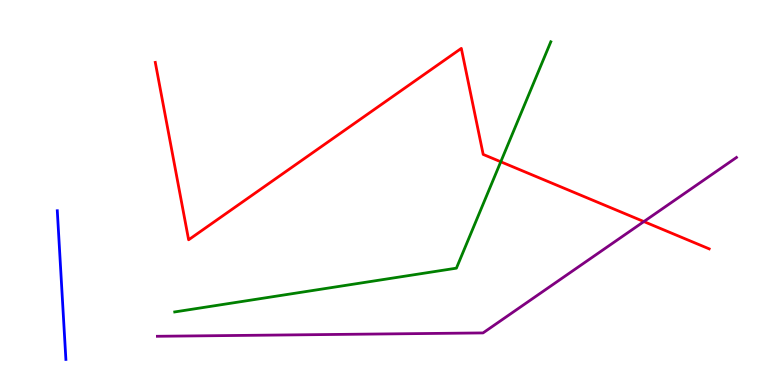[{'lines': ['blue', 'red'], 'intersections': []}, {'lines': ['green', 'red'], 'intersections': [{'x': 6.46, 'y': 5.8}]}, {'lines': ['purple', 'red'], 'intersections': [{'x': 8.31, 'y': 4.24}]}, {'lines': ['blue', 'green'], 'intersections': []}, {'lines': ['blue', 'purple'], 'intersections': []}, {'lines': ['green', 'purple'], 'intersections': []}]